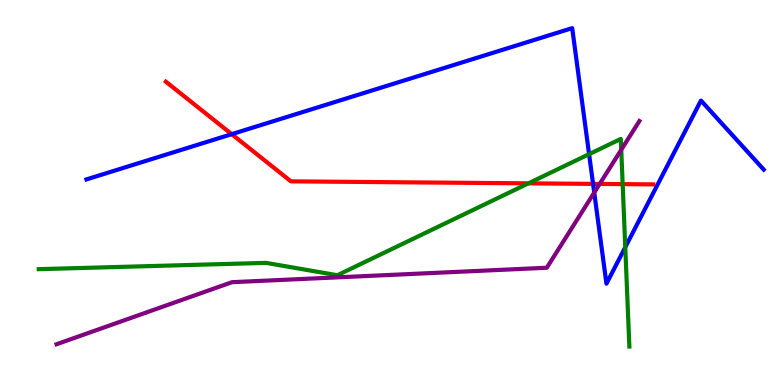[{'lines': ['blue', 'red'], 'intersections': [{'x': 2.99, 'y': 6.52}, {'x': 7.65, 'y': 5.22}]}, {'lines': ['green', 'red'], 'intersections': [{'x': 6.82, 'y': 5.24}, {'x': 8.03, 'y': 5.22}]}, {'lines': ['purple', 'red'], 'intersections': [{'x': 7.74, 'y': 5.22}]}, {'lines': ['blue', 'green'], 'intersections': [{'x': 7.6, 'y': 6.0}, {'x': 8.07, 'y': 3.58}]}, {'lines': ['blue', 'purple'], 'intersections': [{'x': 7.67, 'y': 5.0}]}, {'lines': ['green', 'purple'], 'intersections': [{'x': 8.02, 'y': 6.11}]}]